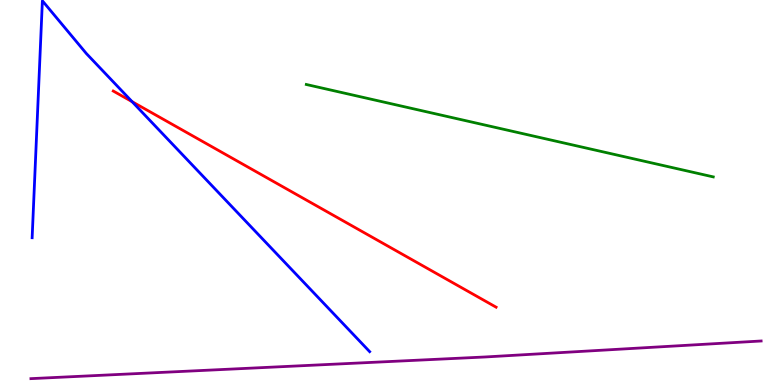[{'lines': ['blue', 'red'], 'intersections': [{'x': 1.7, 'y': 7.36}]}, {'lines': ['green', 'red'], 'intersections': []}, {'lines': ['purple', 'red'], 'intersections': []}, {'lines': ['blue', 'green'], 'intersections': []}, {'lines': ['blue', 'purple'], 'intersections': []}, {'lines': ['green', 'purple'], 'intersections': []}]